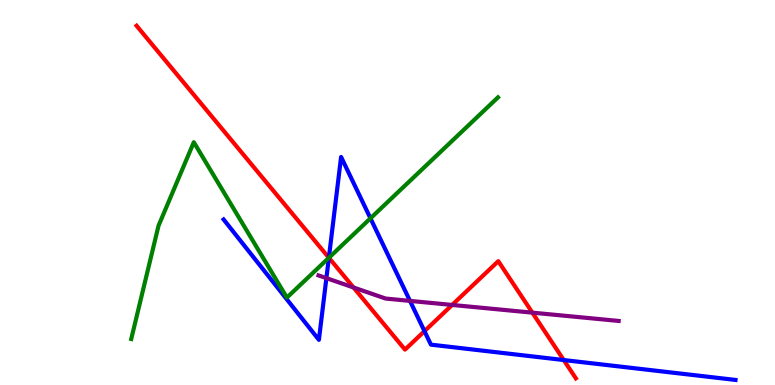[{'lines': ['blue', 'red'], 'intersections': [{'x': 4.24, 'y': 3.31}, {'x': 5.48, 'y': 1.4}, {'x': 7.27, 'y': 0.648}]}, {'lines': ['green', 'red'], 'intersections': [{'x': 4.24, 'y': 3.3}]}, {'lines': ['purple', 'red'], 'intersections': [{'x': 4.56, 'y': 2.53}, {'x': 5.83, 'y': 2.08}, {'x': 6.87, 'y': 1.88}]}, {'lines': ['blue', 'green'], 'intersections': [{'x': 4.24, 'y': 3.3}, {'x': 4.78, 'y': 4.33}]}, {'lines': ['blue', 'purple'], 'intersections': [{'x': 4.21, 'y': 2.78}, {'x': 5.29, 'y': 2.18}]}, {'lines': ['green', 'purple'], 'intersections': []}]